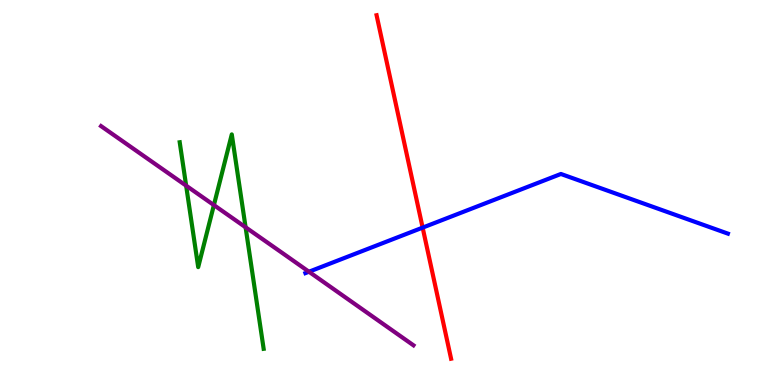[{'lines': ['blue', 'red'], 'intersections': [{'x': 5.45, 'y': 4.09}]}, {'lines': ['green', 'red'], 'intersections': []}, {'lines': ['purple', 'red'], 'intersections': []}, {'lines': ['blue', 'green'], 'intersections': []}, {'lines': ['blue', 'purple'], 'intersections': [{'x': 3.99, 'y': 2.94}]}, {'lines': ['green', 'purple'], 'intersections': [{'x': 2.4, 'y': 5.18}, {'x': 2.76, 'y': 4.67}, {'x': 3.17, 'y': 4.1}]}]